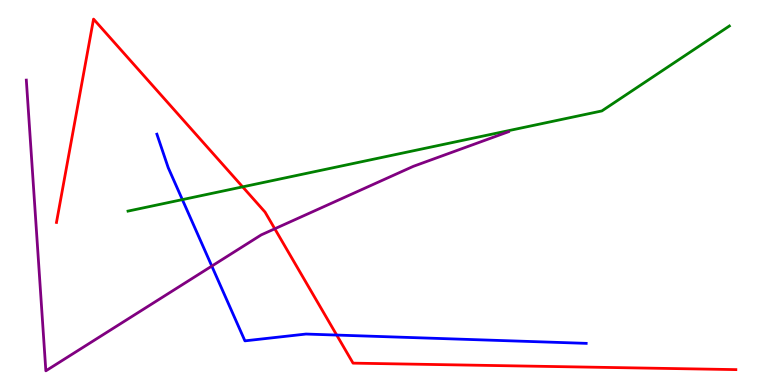[{'lines': ['blue', 'red'], 'intersections': [{'x': 4.34, 'y': 1.3}]}, {'lines': ['green', 'red'], 'intersections': [{'x': 3.13, 'y': 5.15}]}, {'lines': ['purple', 'red'], 'intersections': [{'x': 3.55, 'y': 4.06}]}, {'lines': ['blue', 'green'], 'intersections': [{'x': 2.35, 'y': 4.82}]}, {'lines': ['blue', 'purple'], 'intersections': [{'x': 2.73, 'y': 3.09}]}, {'lines': ['green', 'purple'], 'intersections': []}]